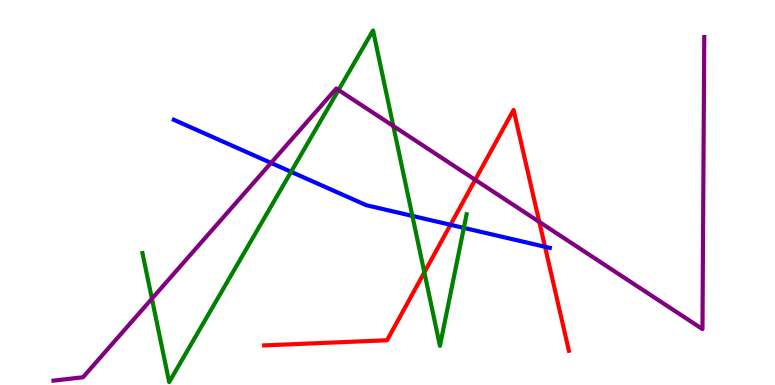[{'lines': ['blue', 'red'], 'intersections': [{'x': 5.81, 'y': 4.16}, {'x': 7.03, 'y': 3.59}]}, {'lines': ['green', 'red'], 'intersections': [{'x': 5.48, 'y': 2.92}]}, {'lines': ['purple', 'red'], 'intersections': [{'x': 6.13, 'y': 5.33}, {'x': 6.96, 'y': 4.24}]}, {'lines': ['blue', 'green'], 'intersections': [{'x': 3.76, 'y': 5.54}, {'x': 5.32, 'y': 4.39}, {'x': 5.99, 'y': 4.08}]}, {'lines': ['blue', 'purple'], 'intersections': [{'x': 3.5, 'y': 5.77}]}, {'lines': ['green', 'purple'], 'intersections': [{'x': 1.96, 'y': 2.24}, {'x': 4.37, 'y': 7.66}, {'x': 5.07, 'y': 6.73}]}]